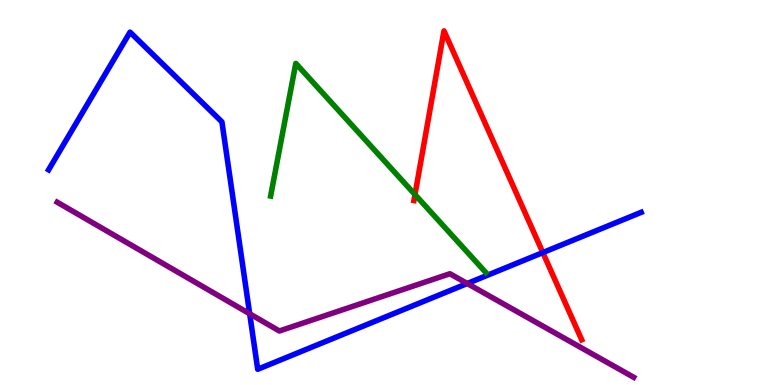[{'lines': ['blue', 'red'], 'intersections': [{'x': 7.0, 'y': 3.44}]}, {'lines': ['green', 'red'], 'intersections': [{'x': 5.35, 'y': 4.95}]}, {'lines': ['purple', 'red'], 'intersections': []}, {'lines': ['blue', 'green'], 'intersections': []}, {'lines': ['blue', 'purple'], 'intersections': [{'x': 3.22, 'y': 1.85}, {'x': 6.03, 'y': 2.64}]}, {'lines': ['green', 'purple'], 'intersections': []}]